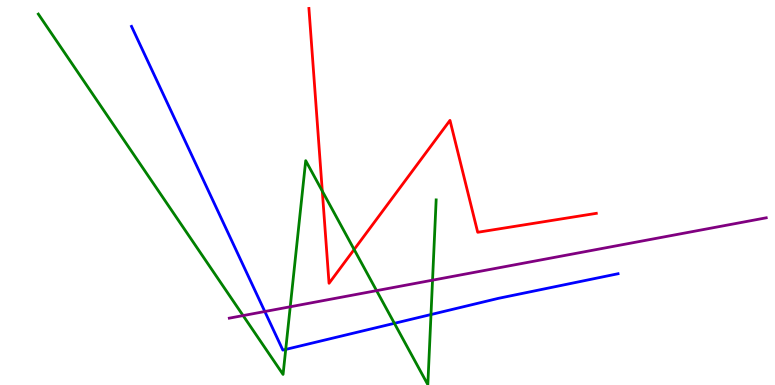[{'lines': ['blue', 'red'], 'intersections': []}, {'lines': ['green', 'red'], 'intersections': [{'x': 4.16, 'y': 5.04}, {'x': 4.57, 'y': 3.52}]}, {'lines': ['purple', 'red'], 'intersections': []}, {'lines': ['blue', 'green'], 'intersections': [{'x': 3.69, 'y': 0.924}, {'x': 5.09, 'y': 1.6}, {'x': 5.56, 'y': 1.83}]}, {'lines': ['blue', 'purple'], 'intersections': [{'x': 3.42, 'y': 1.91}]}, {'lines': ['green', 'purple'], 'intersections': [{'x': 3.14, 'y': 1.8}, {'x': 3.74, 'y': 2.03}, {'x': 4.86, 'y': 2.45}, {'x': 5.58, 'y': 2.72}]}]